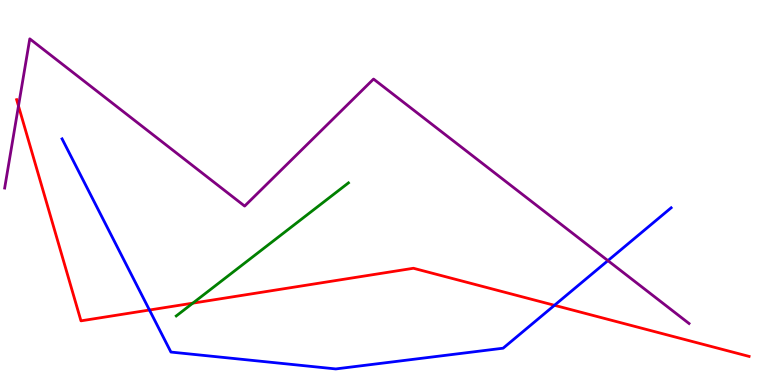[{'lines': ['blue', 'red'], 'intersections': [{'x': 1.93, 'y': 1.95}, {'x': 7.15, 'y': 2.07}]}, {'lines': ['green', 'red'], 'intersections': [{'x': 2.49, 'y': 2.13}]}, {'lines': ['purple', 'red'], 'intersections': [{'x': 0.238, 'y': 7.25}]}, {'lines': ['blue', 'green'], 'intersections': []}, {'lines': ['blue', 'purple'], 'intersections': [{'x': 7.84, 'y': 3.23}]}, {'lines': ['green', 'purple'], 'intersections': []}]